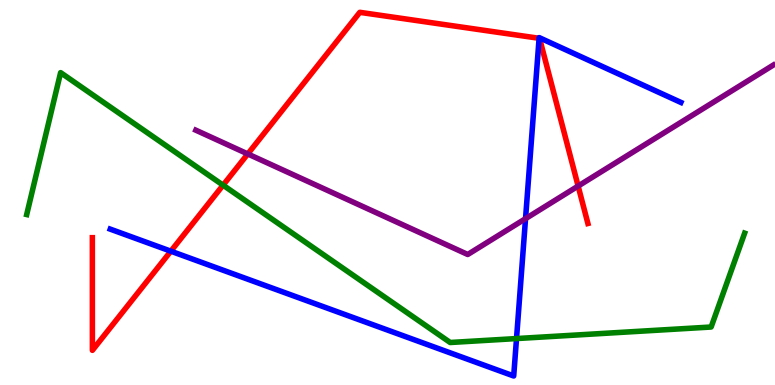[{'lines': ['blue', 'red'], 'intersections': [{'x': 2.2, 'y': 3.48}, {'x': 6.96, 'y': 9.01}]}, {'lines': ['green', 'red'], 'intersections': [{'x': 2.88, 'y': 5.19}]}, {'lines': ['purple', 'red'], 'intersections': [{'x': 3.2, 'y': 6.0}, {'x': 7.46, 'y': 5.17}]}, {'lines': ['blue', 'green'], 'intersections': [{'x': 6.66, 'y': 1.21}]}, {'lines': ['blue', 'purple'], 'intersections': [{'x': 6.78, 'y': 4.32}]}, {'lines': ['green', 'purple'], 'intersections': []}]